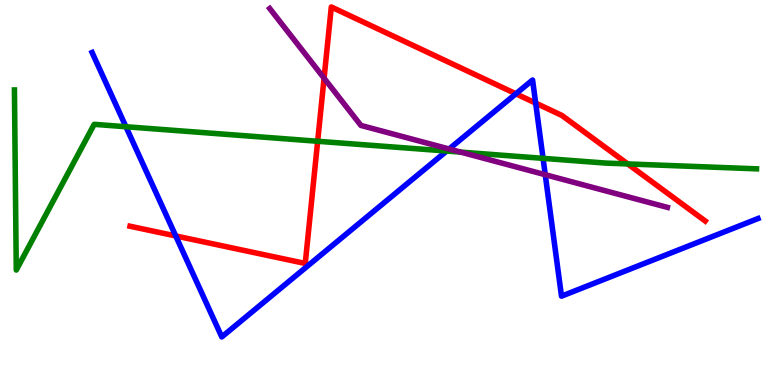[{'lines': ['blue', 'red'], 'intersections': [{'x': 2.27, 'y': 3.87}, {'x': 6.66, 'y': 7.56}, {'x': 6.91, 'y': 7.32}]}, {'lines': ['green', 'red'], 'intersections': [{'x': 4.1, 'y': 6.33}, {'x': 8.1, 'y': 5.74}]}, {'lines': ['purple', 'red'], 'intersections': [{'x': 4.18, 'y': 7.97}]}, {'lines': ['blue', 'green'], 'intersections': [{'x': 1.63, 'y': 6.71}, {'x': 5.76, 'y': 6.08}, {'x': 7.01, 'y': 5.89}]}, {'lines': ['blue', 'purple'], 'intersections': [{'x': 5.79, 'y': 6.13}, {'x': 7.04, 'y': 5.46}]}, {'lines': ['green', 'purple'], 'intersections': [{'x': 5.94, 'y': 6.05}]}]